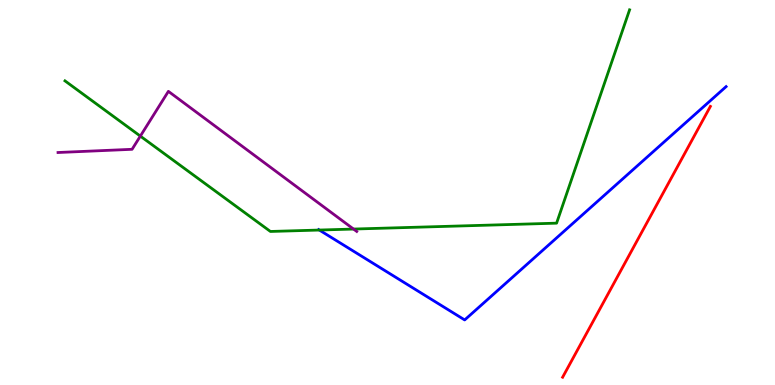[{'lines': ['blue', 'red'], 'intersections': []}, {'lines': ['green', 'red'], 'intersections': []}, {'lines': ['purple', 'red'], 'intersections': []}, {'lines': ['blue', 'green'], 'intersections': [{'x': 4.12, 'y': 4.02}]}, {'lines': ['blue', 'purple'], 'intersections': []}, {'lines': ['green', 'purple'], 'intersections': [{'x': 1.81, 'y': 6.46}, {'x': 4.56, 'y': 4.05}]}]